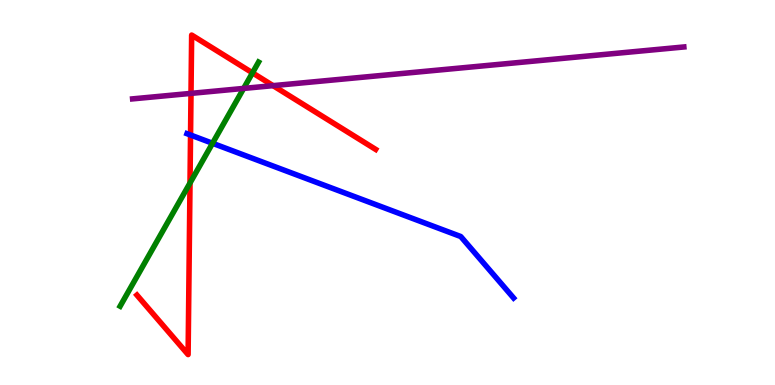[{'lines': ['blue', 'red'], 'intersections': [{'x': 2.46, 'y': 6.49}]}, {'lines': ['green', 'red'], 'intersections': [{'x': 2.45, 'y': 5.25}, {'x': 3.26, 'y': 8.11}]}, {'lines': ['purple', 'red'], 'intersections': [{'x': 2.46, 'y': 7.57}, {'x': 3.52, 'y': 7.78}]}, {'lines': ['blue', 'green'], 'intersections': [{'x': 2.74, 'y': 6.28}]}, {'lines': ['blue', 'purple'], 'intersections': []}, {'lines': ['green', 'purple'], 'intersections': [{'x': 3.14, 'y': 7.7}]}]